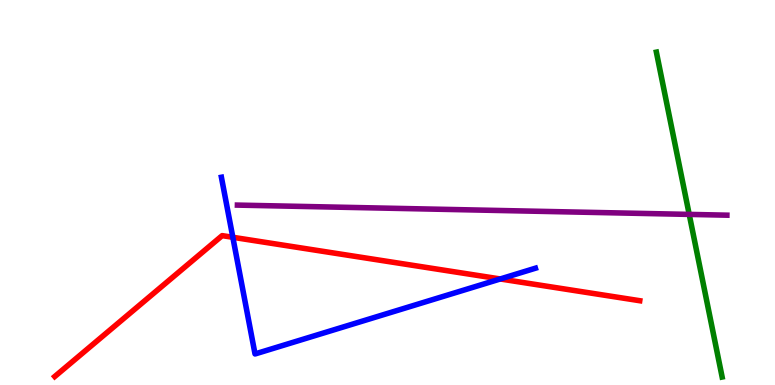[{'lines': ['blue', 'red'], 'intersections': [{'x': 3.0, 'y': 3.84}, {'x': 6.45, 'y': 2.75}]}, {'lines': ['green', 'red'], 'intersections': []}, {'lines': ['purple', 'red'], 'intersections': []}, {'lines': ['blue', 'green'], 'intersections': []}, {'lines': ['blue', 'purple'], 'intersections': []}, {'lines': ['green', 'purple'], 'intersections': [{'x': 8.89, 'y': 4.43}]}]